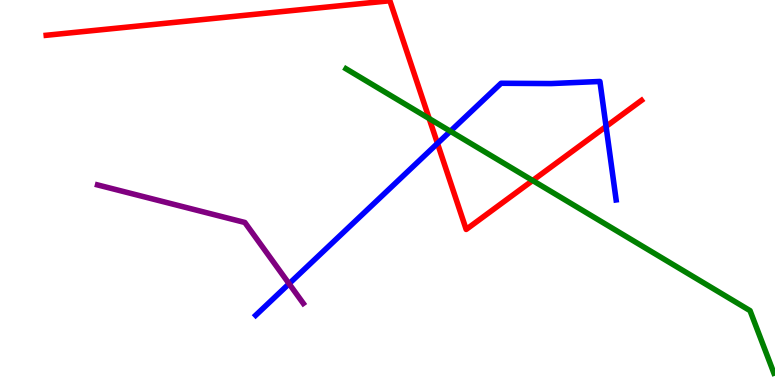[{'lines': ['blue', 'red'], 'intersections': [{'x': 5.64, 'y': 6.27}, {'x': 7.82, 'y': 6.72}]}, {'lines': ['green', 'red'], 'intersections': [{'x': 5.54, 'y': 6.92}, {'x': 6.87, 'y': 5.31}]}, {'lines': ['purple', 'red'], 'intersections': []}, {'lines': ['blue', 'green'], 'intersections': [{'x': 5.81, 'y': 6.59}]}, {'lines': ['blue', 'purple'], 'intersections': [{'x': 3.73, 'y': 2.63}]}, {'lines': ['green', 'purple'], 'intersections': []}]